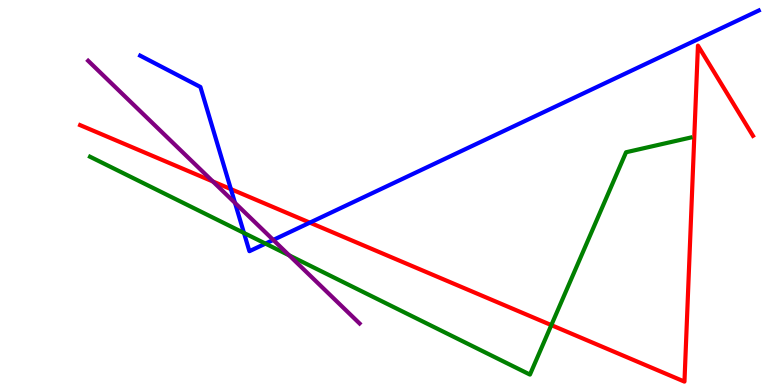[{'lines': ['blue', 'red'], 'intersections': [{'x': 2.98, 'y': 5.09}, {'x': 4.0, 'y': 4.22}]}, {'lines': ['green', 'red'], 'intersections': [{'x': 7.11, 'y': 1.56}]}, {'lines': ['purple', 'red'], 'intersections': [{'x': 2.75, 'y': 5.29}]}, {'lines': ['blue', 'green'], 'intersections': [{'x': 3.15, 'y': 3.95}, {'x': 3.43, 'y': 3.67}]}, {'lines': ['blue', 'purple'], 'intersections': [{'x': 3.03, 'y': 4.73}, {'x': 3.53, 'y': 3.77}]}, {'lines': ['green', 'purple'], 'intersections': [{'x': 3.73, 'y': 3.37}]}]